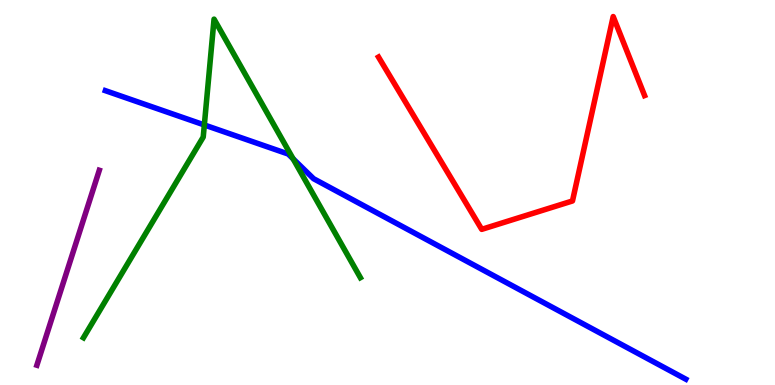[{'lines': ['blue', 'red'], 'intersections': []}, {'lines': ['green', 'red'], 'intersections': []}, {'lines': ['purple', 'red'], 'intersections': []}, {'lines': ['blue', 'green'], 'intersections': [{'x': 2.64, 'y': 6.75}, {'x': 3.78, 'y': 5.88}]}, {'lines': ['blue', 'purple'], 'intersections': []}, {'lines': ['green', 'purple'], 'intersections': []}]